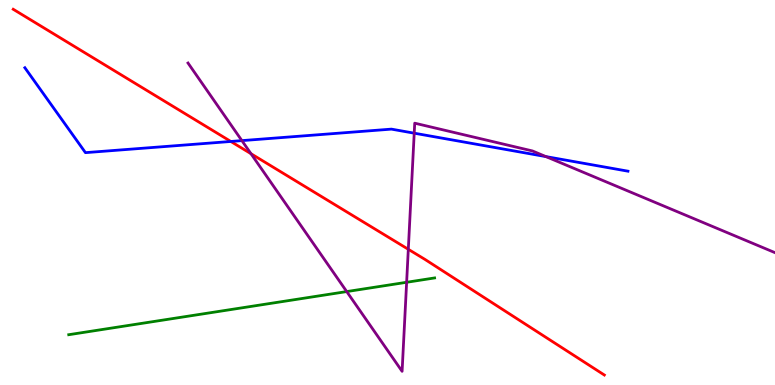[{'lines': ['blue', 'red'], 'intersections': [{'x': 2.98, 'y': 6.33}]}, {'lines': ['green', 'red'], 'intersections': []}, {'lines': ['purple', 'red'], 'intersections': [{'x': 3.24, 'y': 6.01}, {'x': 5.27, 'y': 3.52}]}, {'lines': ['blue', 'green'], 'intersections': []}, {'lines': ['blue', 'purple'], 'intersections': [{'x': 3.12, 'y': 6.35}, {'x': 5.34, 'y': 6.54}, {'x': 7.04, 'y': 5.93}]}, {'lines': ['green', 'purple'], 'intersections': [{'x': 4.47, 'y': 2.43}, {'x': 5.25, 'y': 2.67}]}]